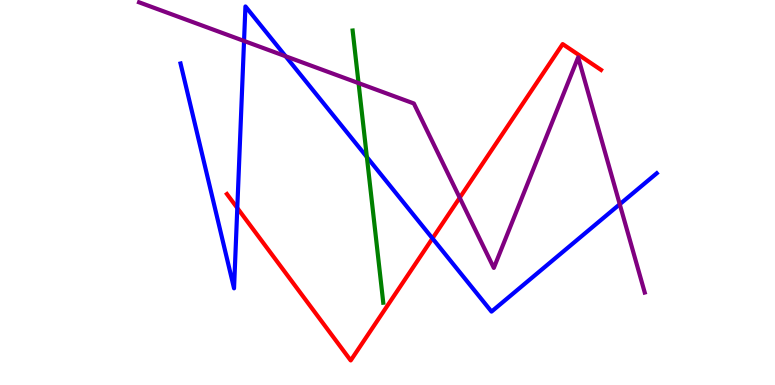[{'lines': ['blue', 'red'], 'intersections': [{'x': 3.06, 'y': 4.6}, {'x': 5.58, 'y': 3.81}]}, {'lines': ['green', 'red'], 'intersections': []}, {'lines': ['purple', 'red'], 'intersections': [{'x': 5.93, 'y': 4.86}]}, {'lines': ['blue', 'green'], 'intersections': [{'x': 4.73, 'y': 5.92}]}, {'lines': ['blue', 'purple'], 'intersections': [{'x': 3.15, 'y': 8.94}, {'x': 3.69, 'y': 8.54}, {'x': 8.0, 'y': 4.69}]}, {'lines': ['green', 'purple'], 'intersections': [{'x': 4.63, 'y': 7.84}]}]